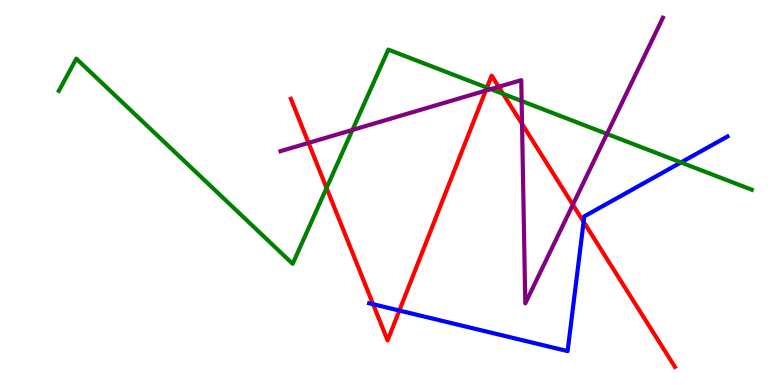[{'lines': ['blue', 'red'], 'intersections': [{'x': 4.81, 'y': 2.1}, {'x': 5.15, 'y': 1.93}, {'x': 7.53, 'y': 4.24}]}, {'lines': ['green', 'red'], 'intersections': [{'x': 4.21, 'y': 5.12}, {'x': 6.28, 'y': 7.72}, {'x': 6.49, 'y': 7.56}]}, {'lines': ['purple', 'red'], 'intersections': [{'x': 3.98, 'y': 6.29}, {'x': 6.27, 'y': 7.65}, {'x': 6.43, 'y': 7.75}, {'x': 6.74, 'y': 6.78}, {'x': 7.39, 'y': 4.68}]}, {'lines': ['blue', 'green'], 'intersections': [{'x': 8.79, 'y': 5.78}]}, {'lines': ['blue', 'purple'], 'intersections': []}, {'lines': ['green', 'purple'], 'intersections': [{'x': 4.55, 'y': 6.62}, {'x': 6.33, 'y': 7.69}, {'x': 6.73, 'y': 7.38}, {'x': 7.83, 'y': 6.52}]}]